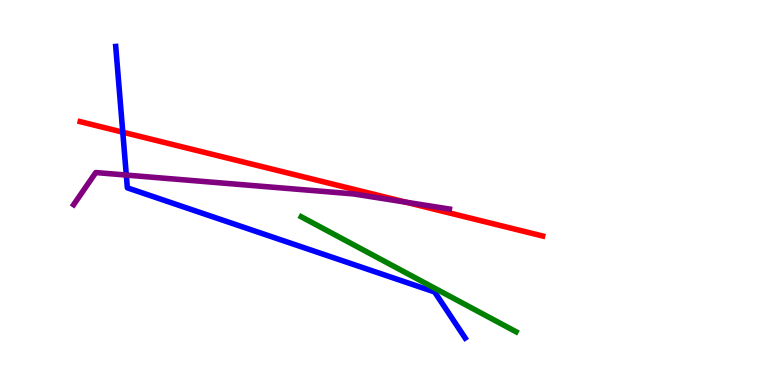[{'lines': ['blue', 'red'], 'intersections': [{'x': 1.58, 'y': 6.57}]}, {'lines': ['green', 'red'], 'intersections': []}, {'lines': ['purple', 'red'], 'intersections': [{'x': 5.24, 'y': 4.75}]}, {'lines': ['blue', 'green'], 'intersections': []}, {'lines': ['blue', 'purple'], 'intersections': [{'x': 1.63, 'y': 5.45}]}, {'lines': ['green', 'purple'], 'intersections': []}]